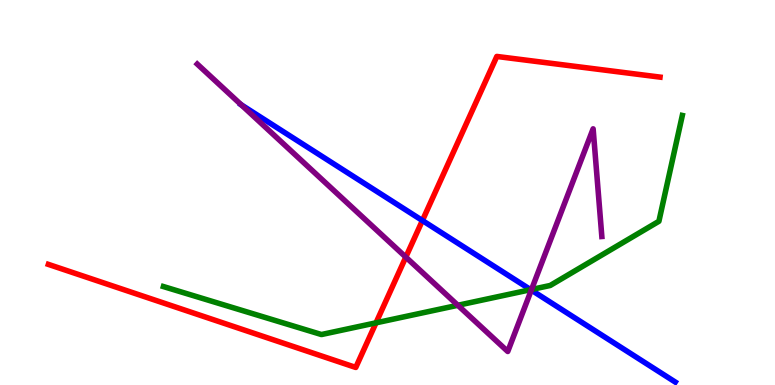[{'lines': ['blue', 'red'], 'intersections': [{'x': 5.45, 'y': 4.27}]}, {'lines': ['green', 'red'], 'intersections': [{'x': 4.85, 'y': 1.61}]}, {'lines': ['purple', 'red'], 'intersections': [{'x': 5.24, 'y': 3.32}]}, {'lines': ['blue', 'green'], 'intersections': [{'x': 6.85, 'y': 2.48}]}, {'lines': ['blue', 'purple'], 'intersections': [{'x': 3.11, 'y': 7.28}, {'x': 6.86, 'y': 2.47}]}, {'lines': ['green', 'purple'], 'intersections': [{'x': 5.91, 'y': 2.07}, {'x': 6.86, 'y': 2.48}]}]